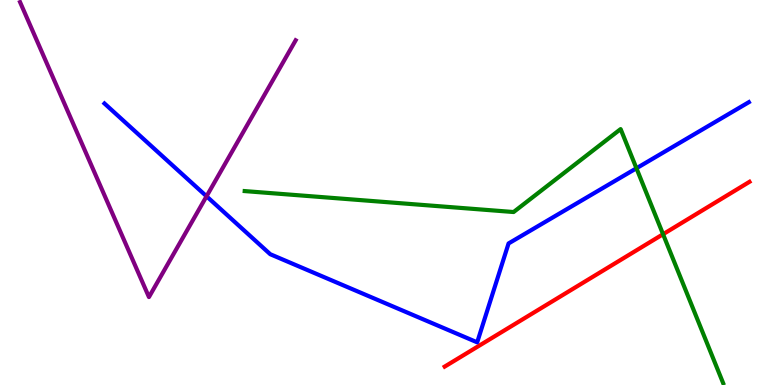[{'lines': ['blue', 'red'], 'intersections': []}, {'lines': ['green', 'red'], 'intersections': [{'x': 8.56, 'y': 3.92}]}, {'lines': ['purple', 'red'], 'intersections': []}, {'lines': ['blue', 'green'], 'intersections': [{'x': 8.21, 'y': 5.63}]}, {'lines': ['blue', 'purple'], 'intersections': [{'x': 2.67, 'y': 4.9}]}, {'lines': ['green', 'purple'], 'intersections': []}]